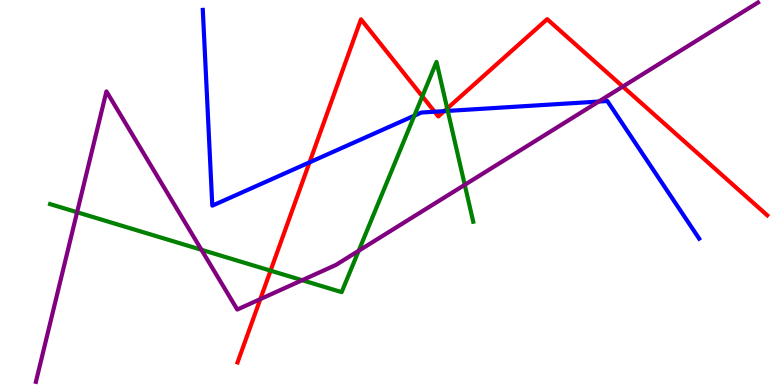[{'lines': ['blue', 'red'], 'intersections': [{'x': 3.99, 'y': 5.78}, {'x': 5.61, 'y': 7.1}, {'x': 5.73, 'y': 7.11}]}, {'lines': ['green', 'red'], 'intersections': [{'x': 3.49, 'y': 2.97}, {'x': 5.45, 'y': 7.5}, {'x': 5.77, 'y': 7.18}]}, {'lines': ['purple', 'red'], 'intersections': [{'x': 3.36, 'y': 2.23}, {'x': 8.04, 'y': 7.75}]}, {'lines': ['blue', 'green'], 'intersections': [{'x': 5.35, 'y': 7.0}, {'x': 5.78, 'y': 7.12}]}, {'lines': ['blue', 'purple'], 'intersections': [{'x': 7.73, 'y': 7.36}]}, {'lines': ['green', 'purple'], 'intersections': [{'x': 0.995, 'y': 4.49}, {'x': 2.6, 'y': 3.51}, {'x': 3.9, 'y': 2.72}, {'x': 4.63, 'y': 3.49}, {'x': 6.0, 'y': 5.2}]}]